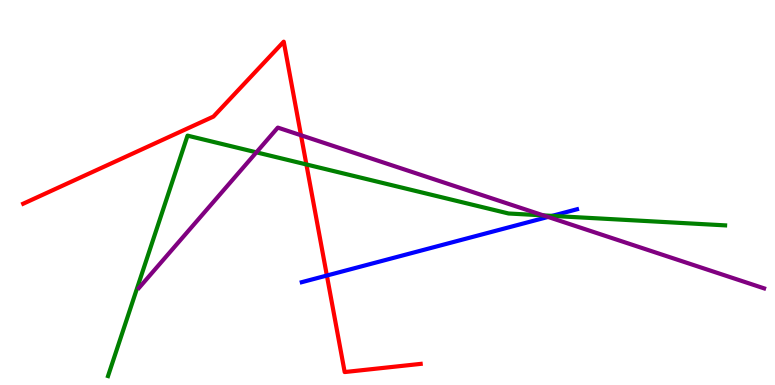[{'lines': ['blue', 'red'], 'intersections': [{'x': 4.22, 'y': 2.84}]}, {'lines': ['green', 'red'], 'intersections': [{'x': 3.95, 'y': 5.73}]}, {'lines': ['purple', 'red'], 'intersections': [{'x': 3.88, 'y': 6.49}]}, {'lines': ['blue', 'green'], 'intersections': [{'x': 7.12, 'y': 4.39}]}, {'lines': ['blue', 'purple'], 'intersections': [{'x': 7.07, 'y': 4.37}]}, {'lines': ['green', 'purple'], 'intersections': [{'x': 3.31, 'y': 6.04}, {'x': 7.01, 'y': 4.41}]}]